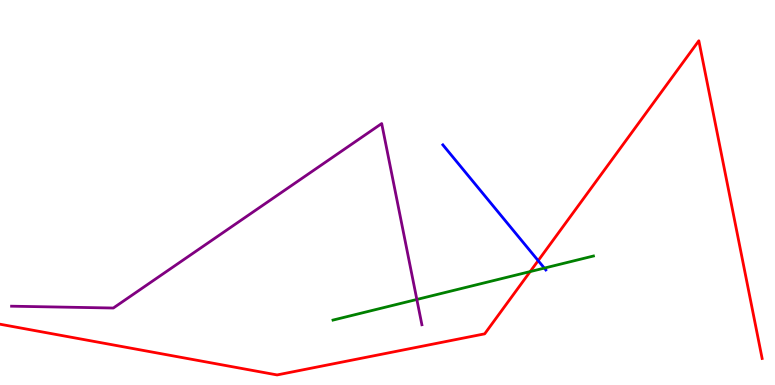[{'lines': ['blue', 'red'], 'intersections': [{'x': 6.94, 'y': 3.23}]}, {'lines': ['green', 'red'], 'intersections': [{'x': 6.84, 'y': 2.95}]}, {'lines': ['purple', 'red'], 'intersections': []}, {'lines': ['blue', 'green'], 'intersections': [{'x': 7.02, 'y': 3.04}]}, {'lines': ['blue', 'purple'], 'intersections': []}, {'lines': ['green', 'purple'], 'intersections': [{'x': 5.38, 'y': 2.22}]}]